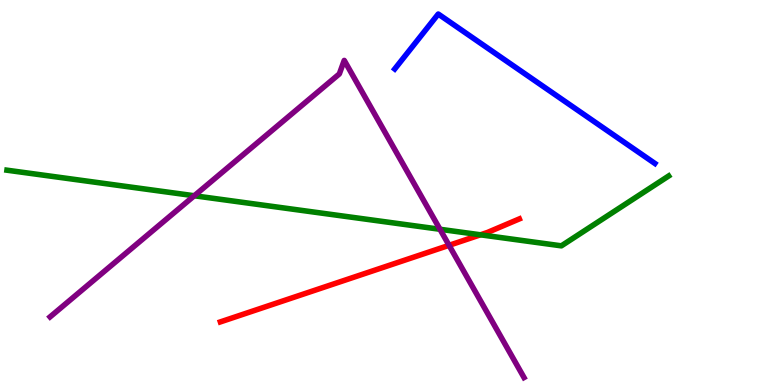[{'lines': ['blue', 'red'], 'intersections': []}, {'lines': ['green', 'red'], 'intersections': [{'x': 6.2, 'y': 3.9}]}, {'lines': ['purple', 'red'], 'intersections': [{'x': 5.79, 'y': 3.63}]}, {'lines': ['blue', 'green'], 'intersections': []}, {'lines': ['blue', 'purple'], 'intersections': []}, {'lines': ['green', 'purple'], 'intersections': [{'x': 2.51, 'y': 4.92}, {'x': 5.68, 'y': 4.04}]}]